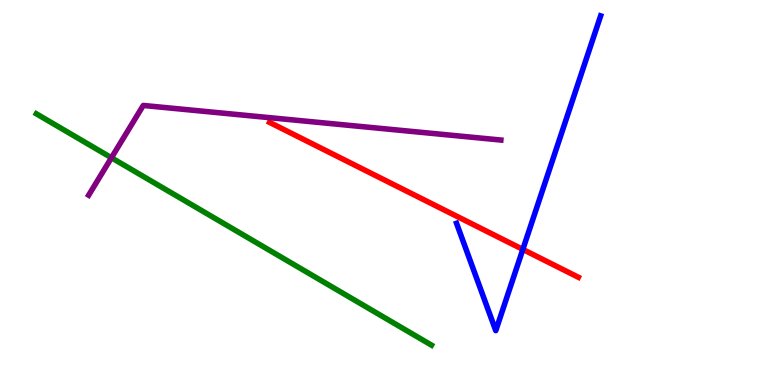[{'lines': ['blue', 'red'], 'intersections': [{'x': 6.75, 'y': 3.52}]}, {'lines': ['green', 'red'], 'intersections': []}, {'lines': ['purple', 'red'], 'intersections': []}, {'lines': ['blue', 'green'], 'intersections': []}, {'lines': ['blue', 'purple'], 'intersections': []}, {'lines': ['green', 'purple'], 'intersections': [{'x': 1.44, 'y': 5.9}]}]